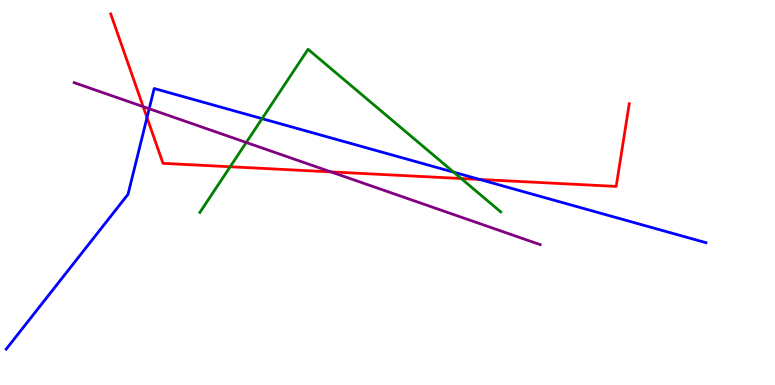[{'lines': ['blue', 'red'], 'intersections': [{'x': 1.9, 'y': 6.95}, {'x': 6.19, 'y': 5.34}]}, {'lines': ['green', 'red'], 'intersections': [{'x': 2.97, 'y': 5.67}, {'x': 5.95, 'y': 5.36}]}, {'lines': ['purple', 'red'], 'intersections': [{'x': 1.85, 'y': 7.23}, {'x': 4.27, 'y': 5.54}]}, {'lines': ['blue', 'green'], 'intersections': [{'x': 3.38, 'y': 6.92}, {'x': 5.85, 'y': 5.53}]}, {'lines': ['blue', 'purple'], 'intersections': [{'x': 1.93, 'y': 7.18}]}, {'lines': ['green', 'purple'], 'intersections': [{'x': 3.18, 'y': 6.3}]}]